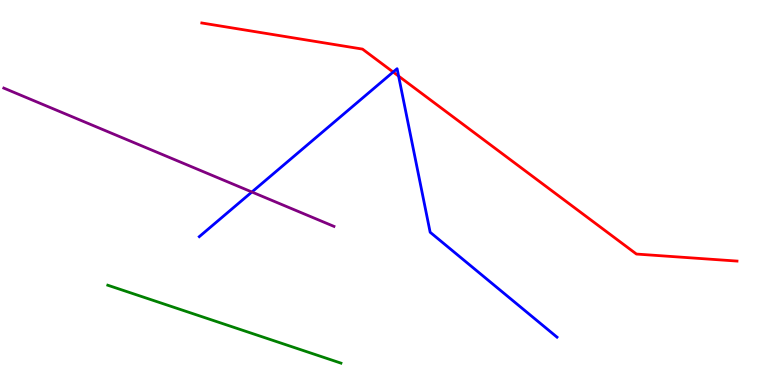[{'lines': ['blue', 'red'], 'intersections': [{'x': 5.07, 'y': 8.13}, {'x': 5.14, 'y': 8.02}]}, {'lines': ['green', 'red'], 'intersections': []}, {'lines': ['purple', 'red'], 'intersections': []}, {'lines': ['blue', 'green'], 'intersections': []}, {'lines': ['blue', 'purple'], 'intersections': [{'x': 3.25, 'y': 5.01}]}, {'lines': ['green', 'purple'], 'intersections': []}]